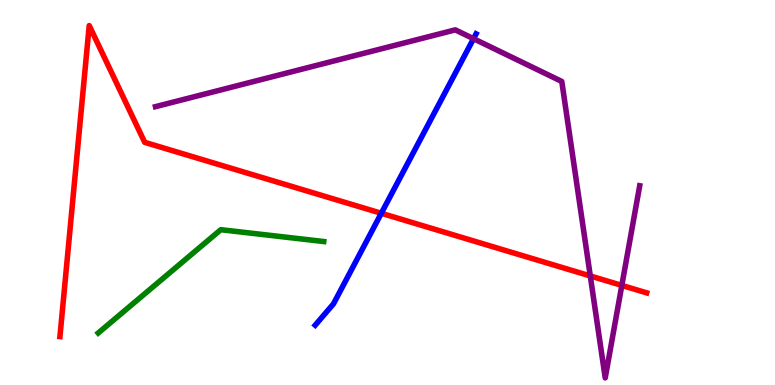[{'lines': ['blue', 'red'], 'intersections': [{'x': 4.92, 'y': 4.46}]}, {'lines': ['green', 'red'], 'intersections': []}, {'lines': ['purple', 'red'], 'intersections': [{'x': 7.62, 'y': 2.83}, {'x': 8.02, 'y': 2.59}]}, {'lines': ['blue', 'green'], 'intersections': []}, {'lines': ['blue', 'purple'], 'intersections': [{'x': 6.11, 'y': 8.99}]}, {'lines': ['green', 'purple'], 'intersections': []}]